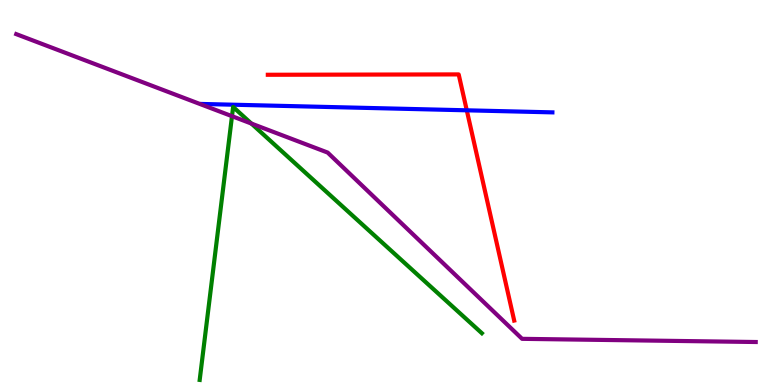[{'lines': ['blue', 'red'], 'intersections': [{'x': 6.02, 'y': 7.13}]}, {'lines': ['green', 'red'], 'intersections': []}, {'lines': ['purple', 'red'], 'intersections': []}, {'lines': ['blue', 'green'], 'intersections': []}, {'lines': ['blue', 'purple'], 'intersections': []}, {'lines': ['green', 'purple'], 'intersections': [{'x': 2.99, 'y': 6.98}, {'x': 3.24, 'y': 6.79}]}]